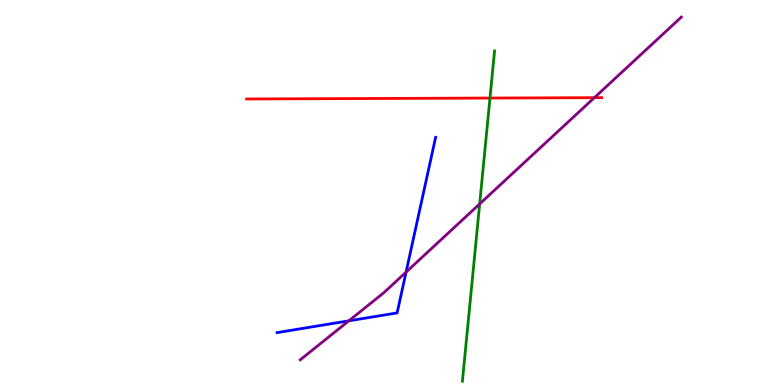[{'lines': ['blue', 'red'], 'intersections': []}, {'lines': ['green', 'red'], 'intersections': [{'x': 6.32, 'y': 7.45}]}, {'lines': ['purple', 'red'], 'intersections': [{'x': 7.67, 'y': 7.46}]}, {'lines': ['blue', 'green'], 'intersections': []}, {'lines': ['blue', 'purple'], 'intersections': [{'x': 4.5, 'y': 1.67}, {'x': 5.24, 'y': 2.93}]}, {'lines': ['green', 'purple'], 'intersections': [{'x': 6.19, 'y': 4.7}]}]